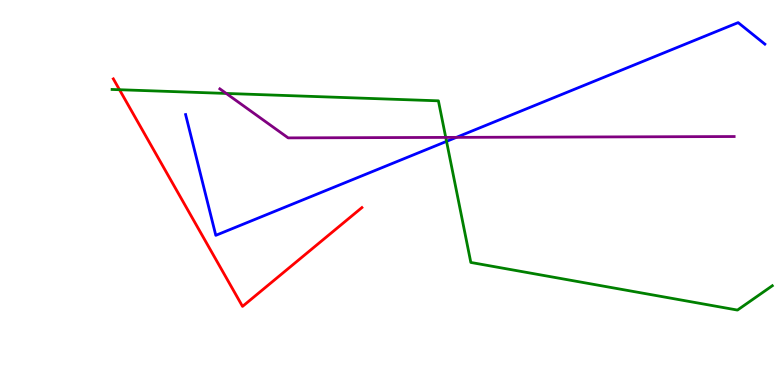[{'lines': ['blue', 'red'], 'intersections': []}, {'lines': ['green', 'red'], 'intersections': [{'x': 1.54, 'y': 7.67}]}, {'lines': ['purple', 'red'], 'intersections': []}, {'lines': ['blue', 'green'], 'intersections': [{'x': 5.76, 'y': 6.33}]}, {'lines': ['blue', 'purple'], 'intersections': [{'x': 5.89, 'y': 6.43}]}, {'lines': ['green', 'purple'], 'intersections': [{'x': 2.92, 'y': 7.57}, {'x': 5.75, 'y': 6.43}]}]